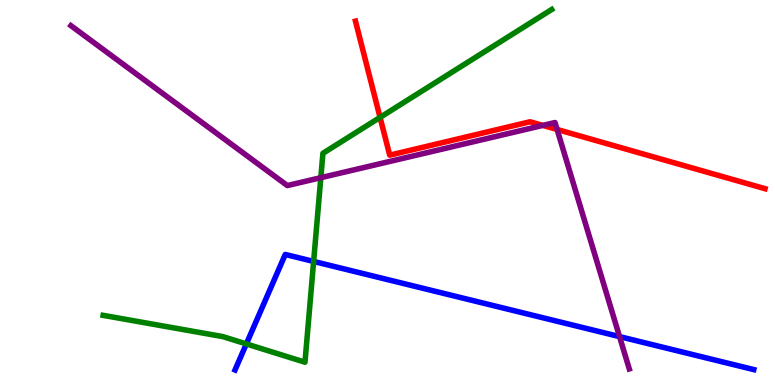[{'lines': ['blue', 'red'], 'intersections': []}, {'lines': ['green', 'red'], 'intersections': [{'x': 4.9, 'y': 6.95}]}, {'lines': ['purple', 'red'], 'intersections': [{'x': 7.0, 'y': 6.74}, {'x': 7.19, 'y': 6.64}]}, {'lines': ['blue', 'green'], 'intersections': [{'x': 3.18, 'y': 1.07}, {'x': 4.05, 'y': 3.21}]}, {'lines': ['blue', 'purple'], 'intersections': [{'x': 7.99, 'y': 1.26}]}, {'lines': ['green', 'purple'], 'intersections': [{'x': 4.14, 'y': 5.39}]}]